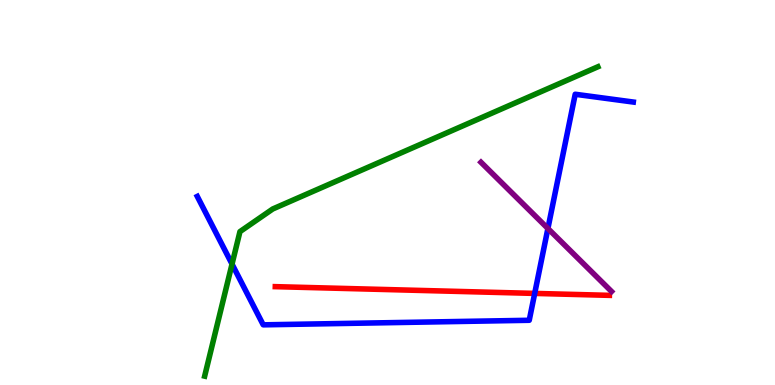[{'lines': ['blue', 'red'], 'intersections': [{'x': 6.9, 'y': 2.38}]}, {'lines': ['green', 'red'], 'intersections': []}, {'lines': ['purple', 'red'], 'intersections': []}, {'lines': ['blue', 'green'], 'intersections': [{'x': 2.99, 'y': 3.14}]}, {'lines': ['blue', 'purple'], 'intersections': [{'x': 7.07, 'y': 4.06}]}, {'lines': ['green', 'purple'], 'intersections': []}]